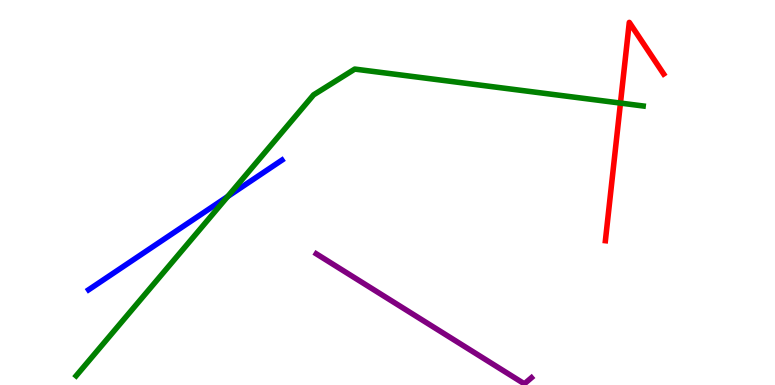[{'lines': ['blue', 'red'], 'intersections': []}, {'lines': ['green', 'red'], 'intersections': [{'x': 8.01, 'y': 7.32}]}, {'lines': ['purple', 'red'], 'intersections': []}, {'lines': ['blue', 'green'], 'intersections': [{'x': 2.94, 'y': 4.9}]}, {'lines': ['blue', 'purple'], 'intersections': []}, {'lines': ['green', 'purple'], 'intersections': []}]